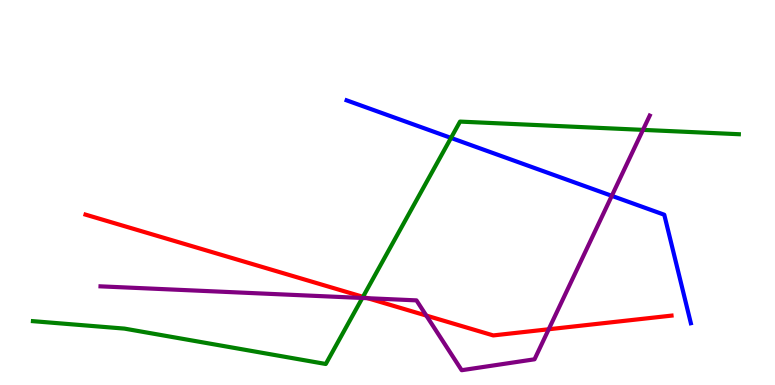[{'lines': ['blue', 'red'], 'intersections': []}, {'lines': ['green', 'red'], 'intersections': [{'x': 4.68, 'y': 2.29}]}, {'lines': ['purple', 'red'], 'intersections': [{'x': 4.74, 'y': 2.25}, {'x': 5.5, 'y': 1.8}, {'x': 7.08, 'y': 1.45}]}, {'lines': ['blue', 'green'], 'intersections': [{'x': 5.82, 'y': 6.42}]}, {'lines': ['blue', 'purple'], 'intersections': [{'x': 7.89, 'y': 4.91}]}, {'lines': ['green', 'purple'], 'intersections': [{'x': 4.68, 'y': 2.26}, {'x': 8.3, 'y': 6.63}]}]